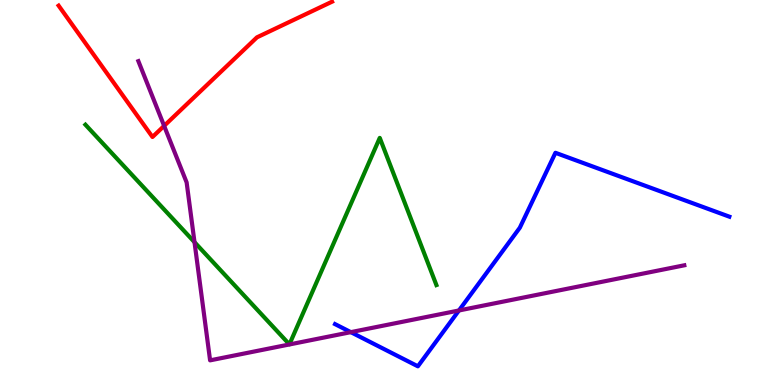[{'lines': ['blue', 'red'], 'intersections': []}, {'lines': ['green', 'red'], 'intersections': []}, {'lines': ['purple', 'red'], 'intersections': [{'x': 2.12, 'y': 6.73}]}, {'lines': ['blue', 'green'], 'intersections': []}, {'lines': ['blue', 'purple'], 'intersections': [{'x': 4.53, 'y': 1.37}, {'x': 5.92, 'y': 1.94}]}, {'lines': ['green', 'purple'], 'intersections': [{'x': 2.51, 'y': 3.71}]}]